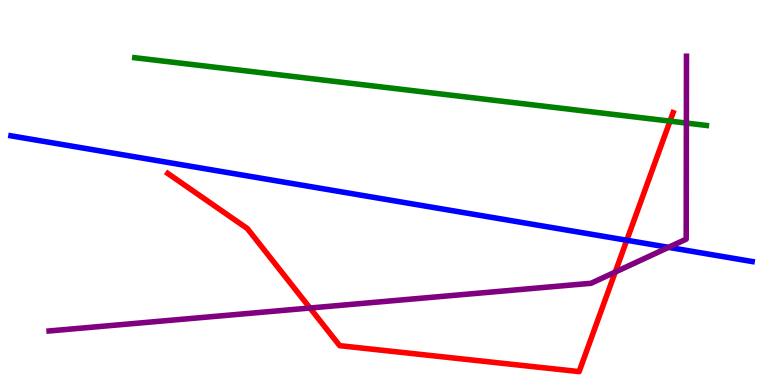[{'lines': ['blue', 'red'], 'intersections': [{'x': 8.09, 'y': 3.76}]}, {'lines': ['green', 'red'], 'intersections': [{'x': 8.65, 'y': 6.85}]}, {'lines': ['purple', 'red'], 'intersections': [{'x': 4.0, 'y': 2.0}, {'x': 7.94, 'y': 2.93}]}, {'lines': ['blue', 'green'], 'intersections': []}, {'lines': ['blue', 'purple'], 'intersections': [{'x': 8.63, 'y': 3.58}]}, {'lines': ['green', 'purple'], 'intersections': [{'x': 8.86, 'y': 6.8}]}]